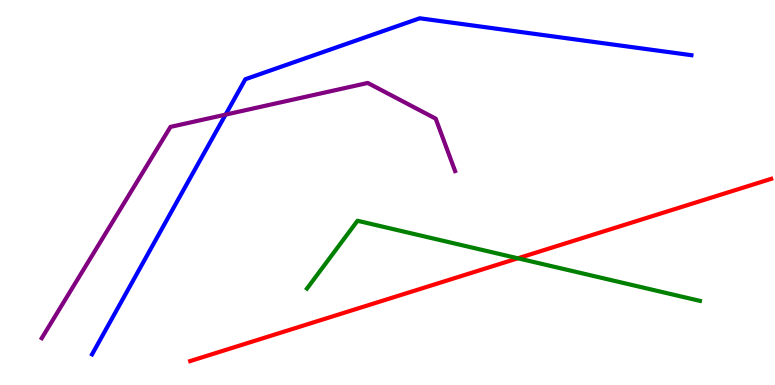[{'lines': ['blue', 'red'], 'intersections': []}, {'lines': ['green', 'red'], 'intersections': [{'x': 6.68, 'y': 3.29}]}, {'lines': ['purple', 'red'], 'intersections': []}, {'lines': ['blue', 'green'], 'intersections': []}, {'lines': ['blue', 'purple'], 'intersections': [{'x': 2.91, 'y': 7.02}]}, {'lines': ['green', 'purple'], 'intersections': []}]